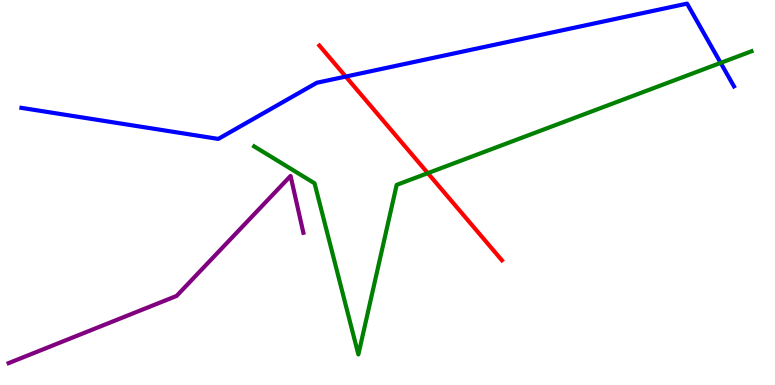[{'lines': ['blue', 'red'], 'intersections': [{'x': 4.46, 'y': 8.01}]}, {'lines': ['green', 'red'], 'intersections': [{'x': 5.52, 'y': 5.5}]}, {'lines': ['purple', 'red'], 'intersections': []}, {'lines': ['blue', 'green'], 'intersections': [{'x': 9.3, 'y': 8.37}]}, {'lines': ['blue', 'purple'], 'intersections': []}, {'lines': ['green', 'purple'], 'intersections': []}]